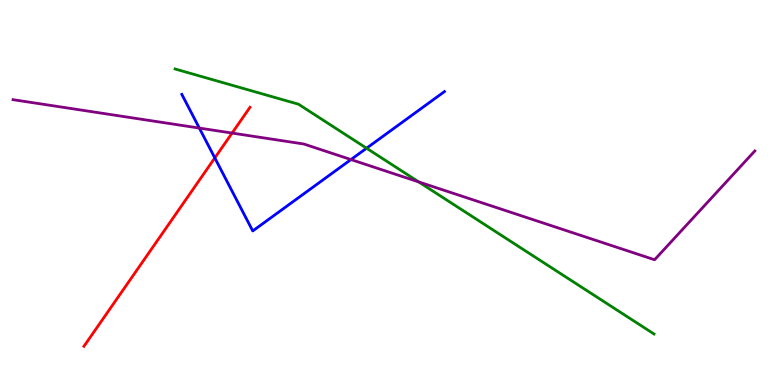[{'lines': ['blue', 'red'], 'intersections': [{'x': 2.77, 'y': 5.9}]}, {'lines': ['green', 'red'], 'intersections': []}, {'lines': ['purple', 'red'], 'intersections': [{'x': 2.99, 'y': 6.54}]}, {'lines': ['blue', 'green'], 'intersections': [{'x': 4.73, 'y': 6.15}]}, {'lines': ['blue', 'purple'], 'intersections': [{'x': 2.57, 'y': 6.67}, {'x': 4.53, 'y': 5.86}]}, {'lines': ['green', 'purple'], 'intersections': [{'x': 5.4, 'y': 5.27}]}]